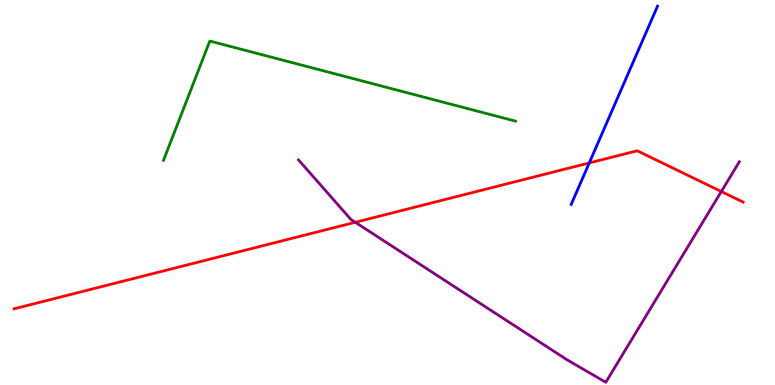[{'lines': ['blue', 'red'], 'intersections': [{'x': 7.6, 'y': 5.77}]}, {'lines': ['green', 'red'], 'intersections': []}, {'lines': ['purple', 'red'], 'intersections': [{'x': 4.58, 'y': 4.23}, {'x': 9.31, 'y': 5.03}]}, {'lines': ['blue', 'green'], 'intersections': []}, {'lines': ['blue', 'purple'], 'intersections': []}, {'lines': ['green', 'purple'], 'intersections': []}]